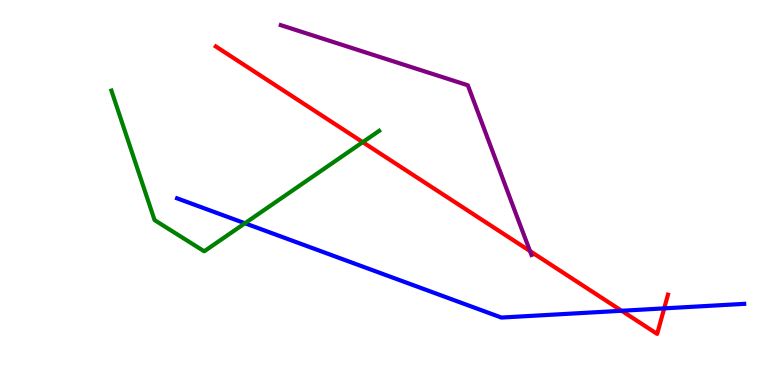[{'lines': ['blue', 'red'], 'intersections': [{'x': 8.02, 'y': 1.93}, {'x': 8.57, 'y': 1.99}]}, {'lines': ['green', 'red'], 'intersections': [{'x': 4.68, 'y': 6.31}]}, {'lines': ['purple', 'red'], 'intersections': [{'x': 6.84, 'y': 3.48}]}, {'lines': ['blue', 'green'], 'intersections': [{'x': 3.16, 'y': 4.2}]}, {'lines': ['blue', 'purple'], 'intersections': []}, {'lines': ['green', 'purple'], 'intersections': []}]